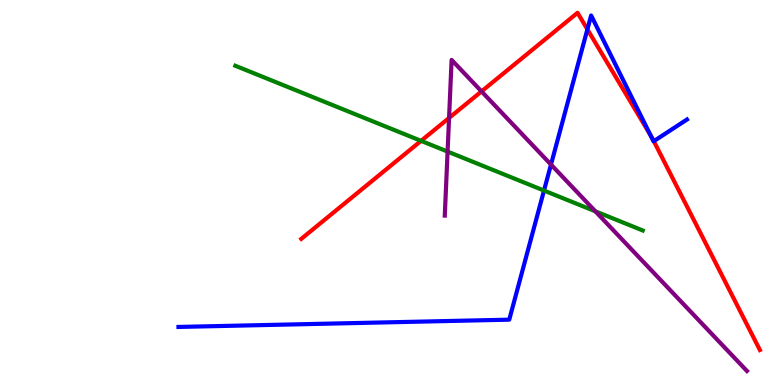[{'lines': ['blue', 'red'], 'intersections': [{'x': 7.58, 'y': 9.24}, {'x': 8.39, 'y': 6.49}, {'x': 8.44, 'y': 6.33}]}, {'lines': ['green', 'red'], 'intersections': [{'x': 5.43, 'y': 6.34}]}, {'lines': ['purple', 'red'], 'intersections': [{'x': 5.79, 'y': 6.94}, {'x': 6.21, 'y': 7.63}]}, {'lines': ['blue', 'green'], 'intersections': [{'x': 7.02, 'y': 5.05}]}, {'lines': ['blue', 'purple'], 'intersections': [{'x': 7.11, 'y': 5.73}]}, {'lines': ['green', 'purple'], 'intersections': [{'x': 5.78, 'y': 6.06}, {'x': 7.68, 'y': 4.51}]}]